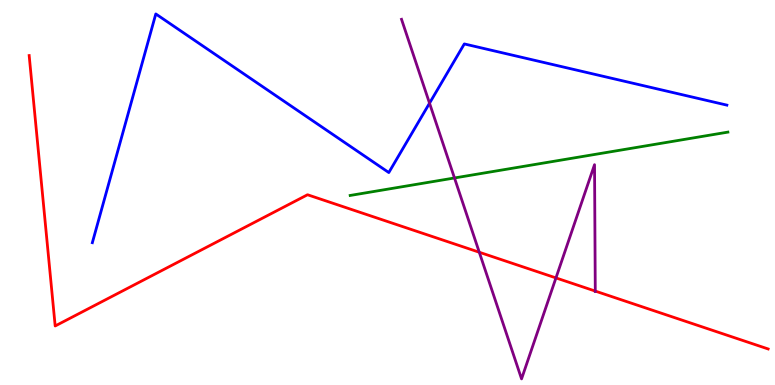[{'lines': ['blue', 'red'], 'intersections': []}, {'lines': ['green', 'red'], 'intersections': []}, {'lines': ['purple', 'red'], 'intersections': [{'x': 6.18, 'y': 3.45}, {'x': 7.17, 'y': 2.78}, {'x': 7.68, 'y': 2.44}]}, {'lines': ['blue', 'green'], 'intersections': []}, {'lines': ['blue', 'purple'], 'intersections': [{'x': 5.54, 'y': 7.32}]}, {'lines': ['green', 'purple'], 'intersections': [{'x': 5.86, 'y': 5.38}]}]